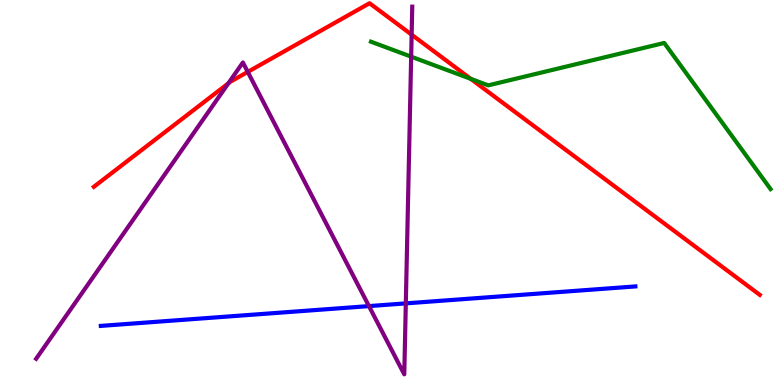[{'lines': ['blue', 'red'], 'intersections': []}, {'lines': ['green', 'red'], 'intersections': [{'x': 6.07, 'y': 7.95}]}, {'lines': ['purple', 'red'], 'intersections': [{'x': 2.95, 'y': 7.83}, {'x': 3.2, 'y': 8.13}, {'x': 5.31, 'y': 9.1}]}, {'lines': ['blue', 'green'], 'intersections': []}, {'lines': ['blue', 'purple'], 'intersections': [{'x': 4.76, 'y': 2.05}, {'x': 5.24, 'y': 2.12}]}, {'lines': ['green', 'purple'], 'intersections': [{'x': 5.31, 'y': 8.53}]}]